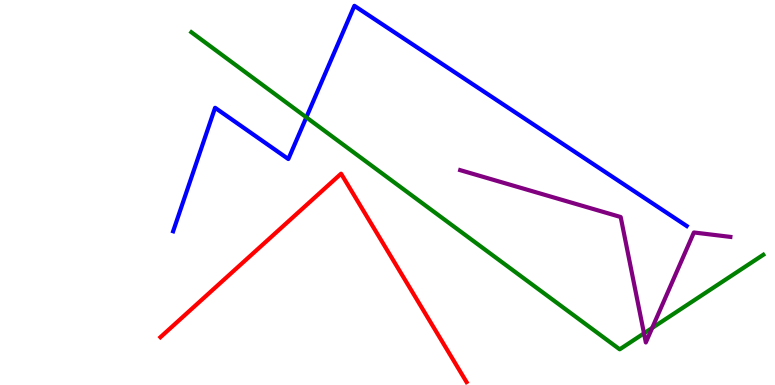[{'lines': ['blue', 'red'], 'intersections': []}, {'lines': ['green', 'red'], 'intersections': []}, {'lines': ['purple', 'red'], 'intersections': []}, {'lines': ['blue', 'green'], 'intersections': [{'x': 3.95, 'y': 6.95}]}, {'lines': ['blue', 'purple'], 'intersections': []}, {'lines': ['green', 'purple'], 'intersections': [{'x': 8.31, 'y': 1.34}, {'x': 8.42, 'y': 1.48}]}]